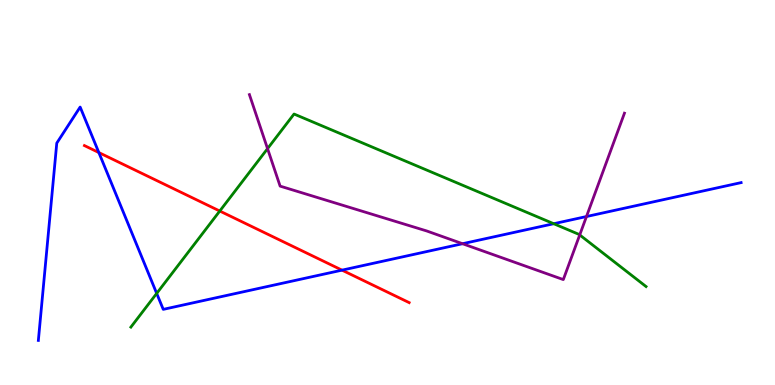[{'lines': ['blue', 'red'], 'intersections': [{'x': 1.28, 'y': 6.04}, {'x': 4.41, 'y': 2.98}]}, {'lines': ['green', 'red'], 'intersections': [{'x': 2.84, 'y': 4.52}]}, {'lines': ['purple', 'red'], 'intersections': []}, {'lines': ['blue', 'green'], 'intersections': [{'x': 2.02, 'y': 2.38}, {'x': 7.14, 'y': 4.19}]}, {'lines': ['blue', 'purple'], 'intersections': [{'x': 5.97, 'y': 3.67}, {'x': 7.57, 'y': 4.38}]}, {'lines': ['green', 'purple'], 'intersections': [{'x': 3.45, 'y': 6.14}, {'x': 7.48, 'y': 3.9}]}]